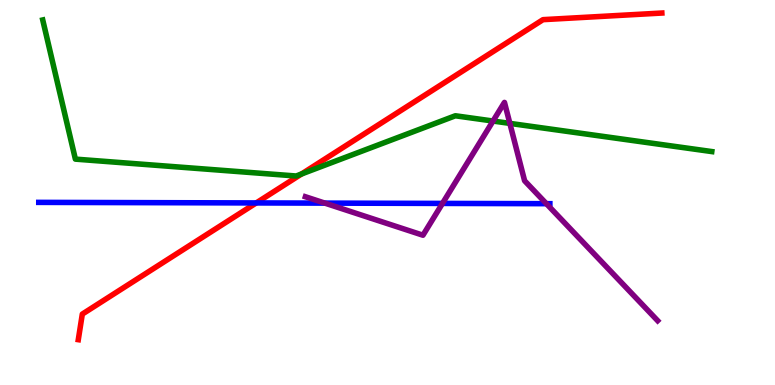[{'lines': ['blue', 'red'], 'intersections': [{'x': 3.31, 'y': 4.73}]}, {'lines': ['green', 'red'], 'intersections': [{'x': 3.89, 'y': 5.48}]}, {'lines': ['purple', 'red'], 'intersections': []}, {'lines': ['blue', 'green'], 'intersections': []}, {'lines': ['blue', 'purple'], 'intersections': [{'x': 4.19, 'y': 4.72}, {'x': 5.71, 'y': 4.72}, {'x': 7.05, 'y': 4.71}]}, {'lines': ['green', 'purple'], 'intersections': [{'x': 6.36, 'y': 6.86}, {'x': 6.58, 'y': 6.8}]}]